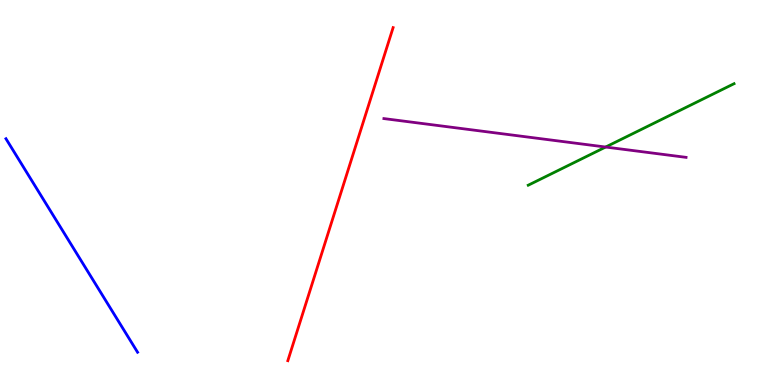[{'lines': ['blue', 'red'], 'intersections': []}, {'lines': ['green', 'red'], 'intersections': []}, {'lines': ['purple', 'red'], 'intersections': []}, {'lines': ['blue', 'green'], 'intersections': []}, {'lines': ['blue', 'purple'], 'intersections': []}, {'lines': ['green', 'purple'], 'intersections': [{'x': 7.81, 'y': 6.18}]}]